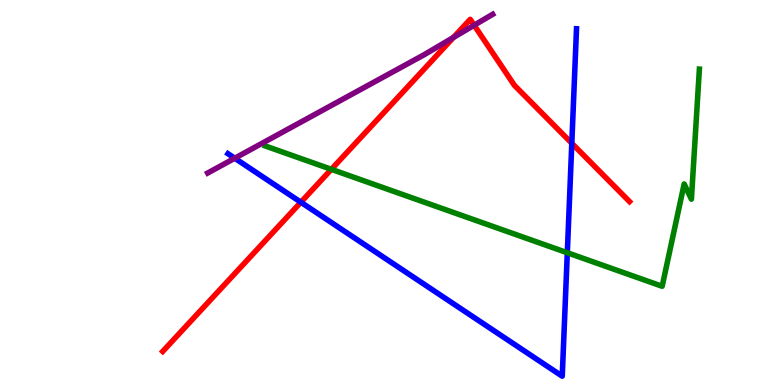[{'lines': ['blue', 'red'], 'intersections': [{'x': 3.88, 'y': 4.75}, {'x': 7.38, 'y': 6.28}]}, {'lines': ['green', 'red'], 'intersections': [{'x': 4.28, 'y': 5.6}]}, {'lines': ['purple', 'red'], 'intersections': [{'x': 5.85, 'y': 9.03}, {'x': 6.12, 'y': 9.34}]}, {'lines': ['blue', 'green'], 'intersections': [{'x': 7.32, 'y': 3.44}]}, {'lines': ['blue', 'purple'], 'intersections': [{'x': 3.03, 'y': 5.89}]}, {'lines': ['green', 'purple'], 'intersections': []}]